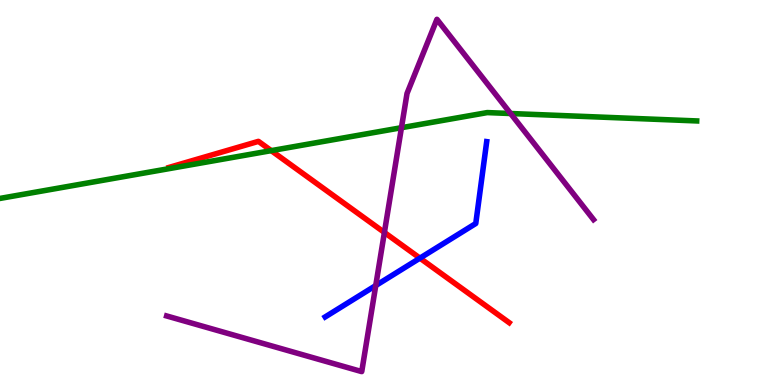[{'lines': ['blue', 'red'], 'intersections': [{'x': 5.42, 'y': 3.3}]}, {'lines': ['green', 'red'], 'intersections': [{'x': 3.5, 'y': 6.09}]}, {'lines': ['purple', 'red'], 'intersections': [{'x': 4.96, 'y': 3.96}]}, {'lines': ['blue', 'green'], 'intersections': []}, {'lines': ['blue', 'purple'], 'intersections': [{'x': 4.85, 'y': 2.58}]}, {'lines': ['green', 'purple'], 'intersections': [{'x': 5.18, 'y': 6.68}, {'x': 6.59, 'y': 7.05}]}]